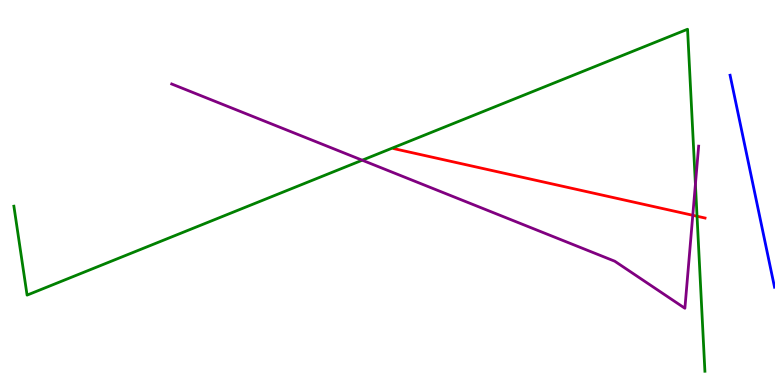[{'lines': ['blue', 'red'], 'intersections': []}, {'lines': ['green', 'red'], 'intersections': [{'x': 8.99, 'y': 4.38}]}, {'lines': ['purple', 'red'], 'intersections': [{'x': 8.94, 'y': 4.41}]}, {'lines': ['blue', 'green'], 'intersections': []}, {'lines': ['blue', 'purple'], 'intersections': []}, {'lines': ['green', 'purple'], 'intersections': [{'x': 4.67, 'y': 5.84}, {'x': 8.97, 'y': 5.22}]}]